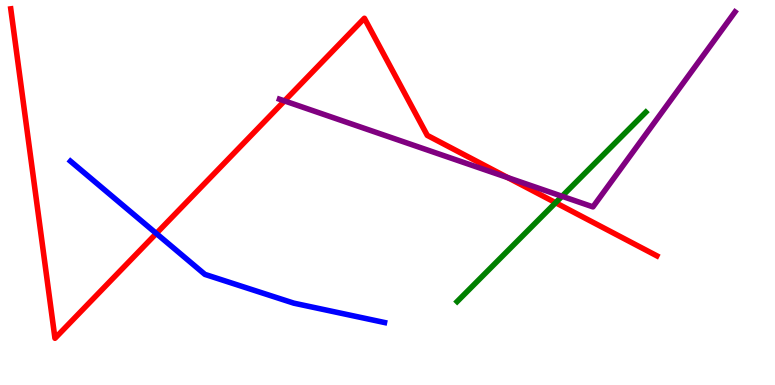[{'lines': ['blue', 'red'], 'intersections': [{'x': 2.02, 'y': 3.94}]}, {'lines': ['green', 'red'], 'intersections': [{'x': 7.17, 'y': 4.73}]}, {'lines': ['purple', 'red'], 'intersections': [{'x': 3.67, 'y': 7.38}, {'x': 6.55, 'y': 5.39}]}, {'lines': ['blue', 'green'], 'intersections': []}, {'lines': ['blue', 'purple'], 'intersections': []}, {'lines': ['green', 'purple'], 'intersections': [{'x': 7.25, 'y': 4.9}]}]